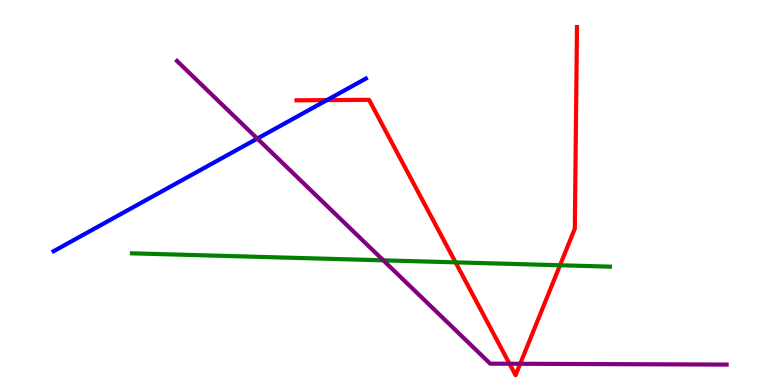[{'lines': ['blue', 'red'], 'intersections': [{'x': 4.22, 'y': 7.4}]}, {'lines': ['green', 'red'], 'intersections': [{'x': 5.88, 'y': 3.19}, {'x': 7.23, 'y': 3.11}]}, {'lines': ['purple', 'red'], 'intersections': [{'x': 6.57, 'y': 0.552}, {'x': 6.71, 'y': 0.551}]}, {'lines': ['blue', 'green'], 'intersections': []}, {'lines': ['blue', 'purple'], 'intersections': [{'x': 3.32, 'y': 6.4}]}, {'lines': ['green', 'purple'], 'intersections': [{'x': 4.95, 'y': 3.24}]}]